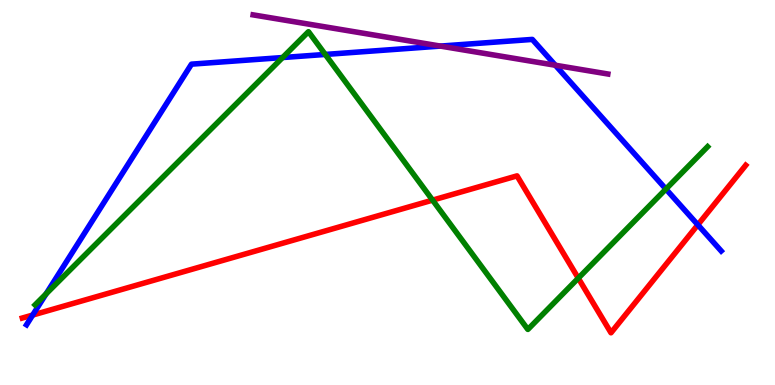[{'lines': ['blue', 'red'], 'intersections': [{'x': 0.422, 'y': 1.82}, {'x': 9.0, 'y': 4.16}]}, {'lines': ['green', 'red'], 'intersections': [{'x': 5.58, 'y': 4.8}, {'x': 7.46, 'y': 2.77}]}, {'lines': ['purple', 'red'], 'intersections': []}, {'lines': ['blue', 'green'], 'intersections': [{'x': 0.595, 'y': 2.37}, {'x': 3.65, 'y': 8.51}, {'x': 4.2, 'y': 8.59}, {'x': 8.59, 'y': 5.09}]}, {'lines': ['blue', 'purple'], 'intersections': [{'x': 5.68, 'y': 8.8}, {'x': 7.17, 'y': 8.31}]}, {'lines': ['green', 'purple'], 'intersections': []}]